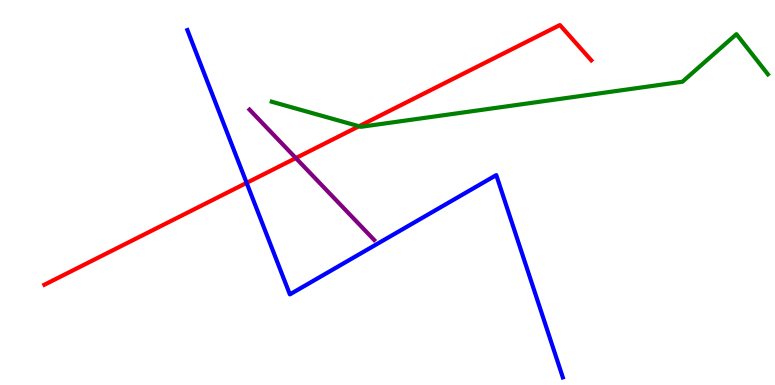[{'lines': ['blue', 'red'], 'intersections': [{'x': 3.18, 'y': 5.25}]}, {'lines': ['green', 'red'], 'intersections': [{'x': 4.63, 'y': 6.72}]}, {'lines': ['purple', 'red'], 'intersections': [{'x': 3.82, 'y': 5.89}]}, {'lines': ['blue', 'green'], 'intersections': []}, {'lines': ['blue', 'purple'], 'intersections': []}, {'lines': ['green', 'purple'], 'intersections': []}]